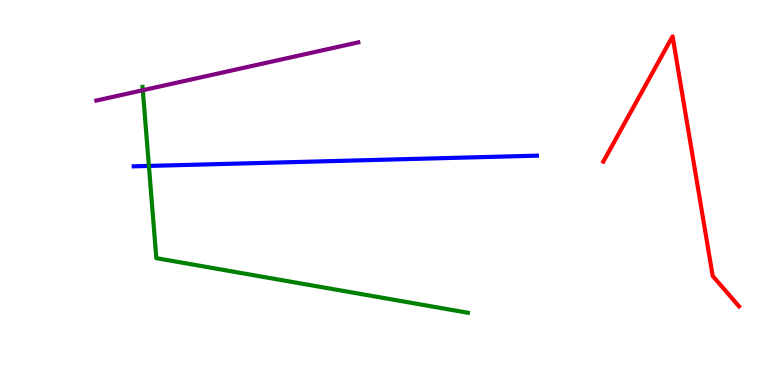[{'lines': ['blue', 'red'], 'intersections': []}, {'lines': ['green', 'red'], 'intersections': []}, {'lines': ['purple', 'red'], 'intersections': []}, {'lines': ['blue', 'green'], 'intersections': [{'x': 1.92, 'y': 5.69}]}, {'lines': ['blue', 'purple'], 'intersections': []}, {'lines': ['green', 'purple'], 'intersections': [{'x': 1.84, 'y': 7.66}]}]